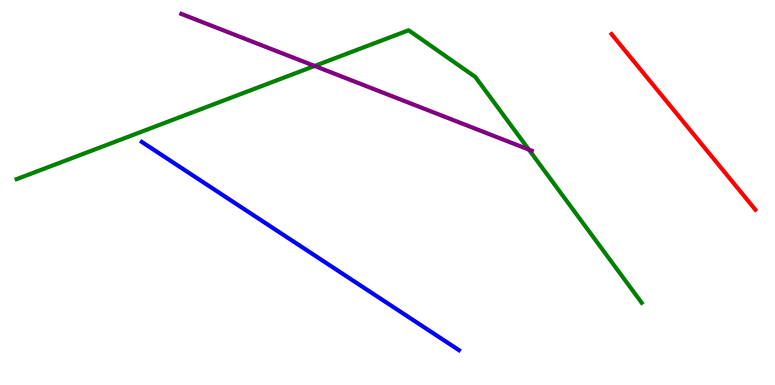[{'lines': ['blue', 'red'], 'intersections': []}, {'lines': ['green', 'red'], 'intersections': []}, {'lines': ['purple', 'red'], 'intersections': []}, {'lines': ['blue', 'green'], 'intersections': []}, {'lines': ['blue', 'purple'], 'intersections': []}, {'lines': ['green', 'purple'], 'intersections': [{'x': 4.06, 'y': 8.29}, {'x': 6.82, 'y': 6.11}]}]